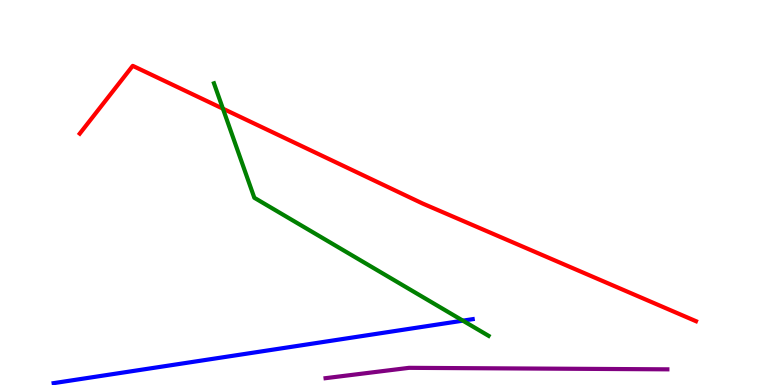[{'lines': ['blue', 'red'], 'intersections': []}, {'lines': ['green', 'red'], 'intersections': [{'x': 2.88, 'y': 7.18}]}, {'lines': ['purple', 'red'], 'intersections': []}, {'lines': ['blue', 'green'], 'intersections': [{'x': 5.97, 'y': 1.67}]}, {'lines': ['blue', 'purple'], 'intersections': []}, {'lines': ['green', 'purple'], 'intersections': []}]